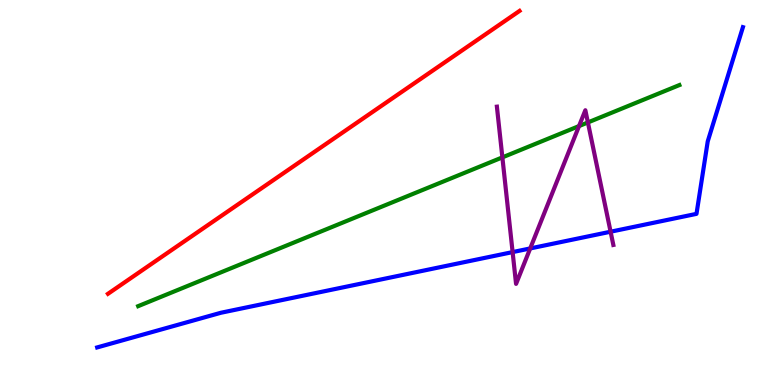[{'lines': ['blue', 'red'], 'intersections': []}, {'lines': ['green', 'red'], 'intersections': []}, {'lines': ['purple', 'red'], 'intersections': []}, {'lines': ['blue', 'green'], 'intersections': []}, {'lines': ['blue', 'purple'], 'intersections': [{'x': 6.61, 'y': 3.45}, {'x': 6.84, 'y': 3.55}, {'x': 7.88, 'y': 3.98}]}, {'lines': ['green', 'purple'], 'intersections': [{'x': 6.48, 'y': 5.91}, {'x': 7.47, 'y': 6.73}, {'x': 7.59, 'y': 6.82}]}]